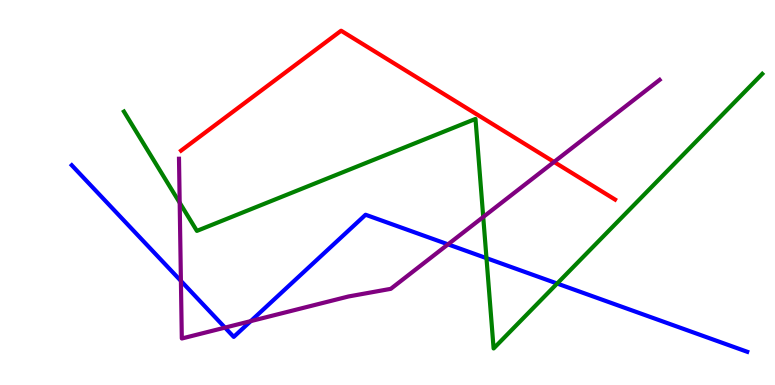[{'lines': ['blue', 'red'], 'intersections': []}, {'lines': ['green', 'red'], 'intersections': []}, {'lines': ['purple', 'red'], 'intersections': [{'x': 7.15, 'y': 5.79}]}, {'lines': ['blue', 'green'], 'intersections': [{'x': 6.28, 'y': 3.29}, {'x': 7.19, 'y': 2.64}]}, {'lines': ['blue', 'purple'], 'intersections': [{'x': 2.33, 'y': 2.7}, {'x': 2.9, 'y': 1.49}, {'x': 3.24, 'y': 1.66}, {'x': 5.78, 'y': 3.65}]}, {'lines': ['green', 'purple'], 'intersections': [{'x': 2.32, 'y': 4.73}, {'x': 6.24, 'y': 4.36}]}]